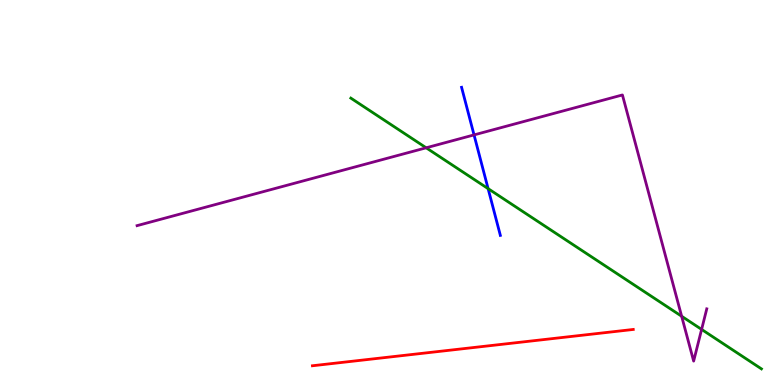[{'lines': ['blue', 'red'], 'intersections': []}, {'lines': ['green', 'red'], 'intersections': []}, {'lines': ['purple', 'red'], 'intersections': []}, {'lines': ['blue', 'green'], 'intersections': [{'x': 6.3, 'y': 5.1}]}, {'lines': ['blue', 'purple'], 'intersections': [{'x': 6.12, 'y': 6.5}]}, {'lines': ['green', 'purple'], 'intersections': [{'x': 5.5, 'y': 6.16}, {'x': 8.8, 'y': 1.79}, {'x': 9.05, 'y': 1.44}]}]